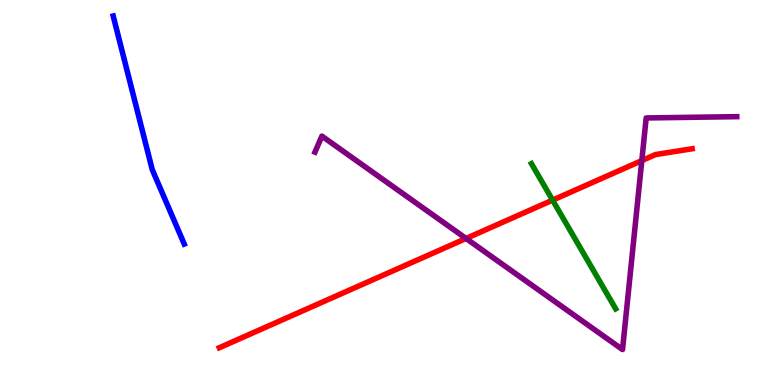[{'lines': ['blue', 'red'], 'intersections': []}, {'lines': ['green', 'red'], 'intersections': [{'x': 7.13, 'y': 4.8}]}, {'lines': ['purple', 'red'], 'intersections': [{'x': 6.01, 'y': 3.81}, {'x': 8.28, 'y': 5.83}]}, {'lines': ['blue', 'green'], 'intersections': []}, {'lines': ['blue', 'purple'], 'intersections': []}, {'lines': ['green', 'purple'], 'intersections': []}]